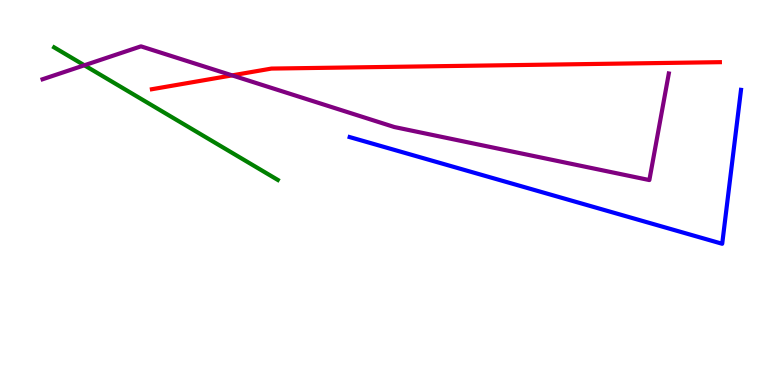[{'lines': ['blue', 'red'], 'intersections': []}, {'lines': ['green', 'red'], 'intersections': []}, {'lines': ['purple', 'red'], 'intersections': [{'x': 2.99, 'y': 8.04}]}, {'lines': ['blue', 'green'], 'intersections': []}, {'lines': ['blue', 'purple'], 'intersections': []}, {'lines': ['green', 'purple'], 'intersections': [{'x': 1.09, 'y': 8.3}]}]